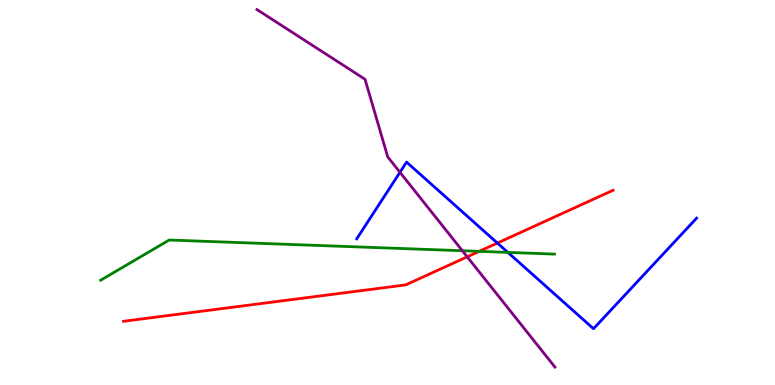[{'lines': ['blue', 'red'], 'intersections': [{'x': 6.42, 'y': 3.69}]}, {'lines': ['green', 'red'], 'intersections': [{'x': 6.18, 'y': 3.47}]}, {'lines': ['purple', 'red'], 'intersections': [{'x': 6.03, 'y': 3.33}]}, {'lines': ['blue', 'green'], 'intersections': [{'x': 6.55, 'y': 3.44}]}, {'lines': ['blue', 'purple'], 'intersections': [{'x': 5.16, 'y': 5.52}]}, {'lines': ['green', 'purple'], 'intersections': [{'x': 5.97, 'y': 3.49}]}]